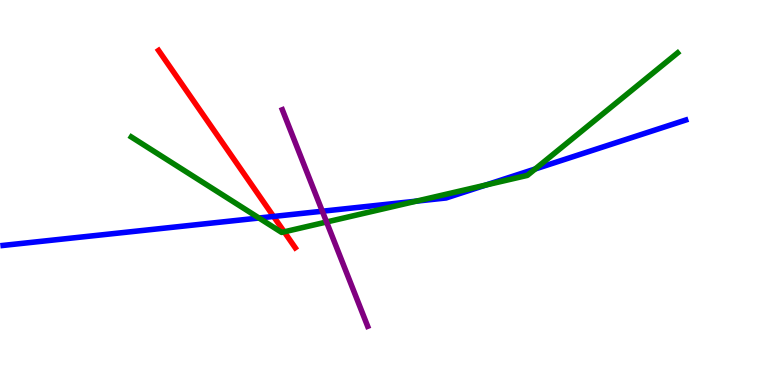[{'lines': ['blue', 'red'], 'intersections': [{'x': 3.53, 'y': 4.38}]}, {'lines': ['green', 'red'], 'intersections': [{'x': 3.67, 'y': 3.98}]}, {'lines': ['purple', 'red'], 'intersections': []}, {'lines': ['blue', 'green'], 'intersections': [{'x': 3.34, 'y': 4.34}, {'x': 5.37, 'y': 4.78}, {'x': 6.27, 'y': 5.19}, {'x': 6.91, 'y': 5.61}]}, {'lines': ['blue', 'purple'], 'intersections': [{'x': 4.16, 'y': 4.51}]}, {'lines': ['green', 'purple'], 'intersections': [{'x': 4.21, 'y': 4.23}]}]